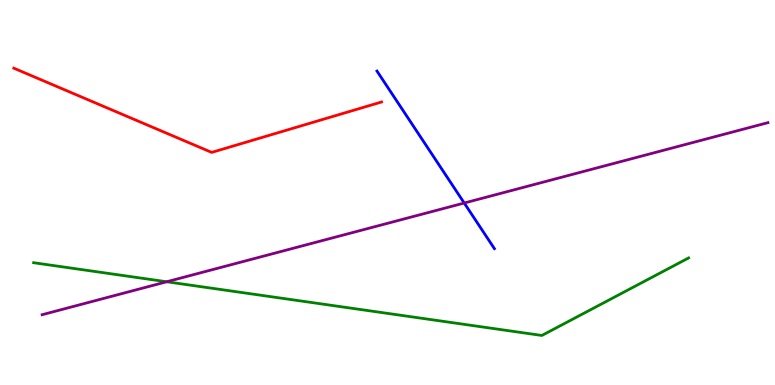[{'lines': ['blue', 'red'], 'intersections': []}, {'lines': ['green', 'red'], 'intersections': []}, {'lines': ['purple', 'red'], 'intersections': []}, {'lines': ['blue', 'green'], 'intersections': []}, {'lines': ['blue', 'purple'], 'intersections': [{'x': 5.99, 'y': 4.73}]}, {'lines': ['green', 'purple'], 'intersections': [{'x': 2.15, 'y': 2.68}]}]